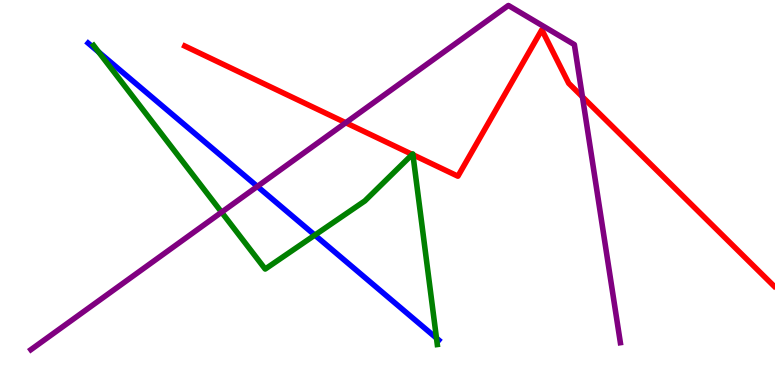[{'lines': ['blue', 'red'], 'intersections': []}, {'lines': ['green', 'red'], 'intersections': [{'x': 5.32, 'y': 5.99}, {'x': 5.33, 'y': 5.98}]}, {'lines': ['purple', 'red'], 'intersections': [{'x': 4.46, 'y': 6.81}, {'x': 7.52, 'y': 7.48}]}, {'lines': ['blue', 'green'], 'intersections': [{'x': 1.27, 'y': 8.65}, {'x': 4.06, 'y': 3.89}, {'x': 5.63, 'y': 1.22}]}, {'lines': ['blue', 'purple'], 'intersections': [{'x': 3.32, 'y': 5.16}]}, {'lines': ['green', 'purple'], 'intersections': [{'x': 2.86, 'y': 4.49}]}]